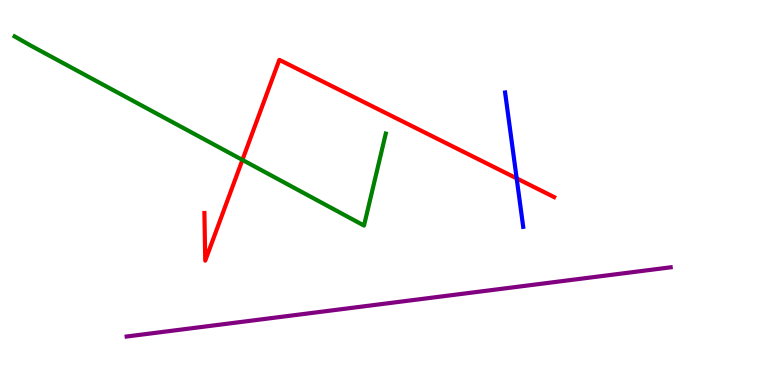[{'lines': ['blue', 'red'], 'intersections': [{'x': 6.67, 'y': 5.37}]}, {'lines': ['green', 'red'], 'intersections': [{'x': 3.13, 'y': 5.85}]}, {'lines': ['purple', 'red'], 'intersections': []}, {'lines': ['blue', 'green'], 'intersections': []}, {'lines': ['blue', 'purple'], 'intersections': []}, {'lines': ['green', 'purple'], 'intersections': []}]